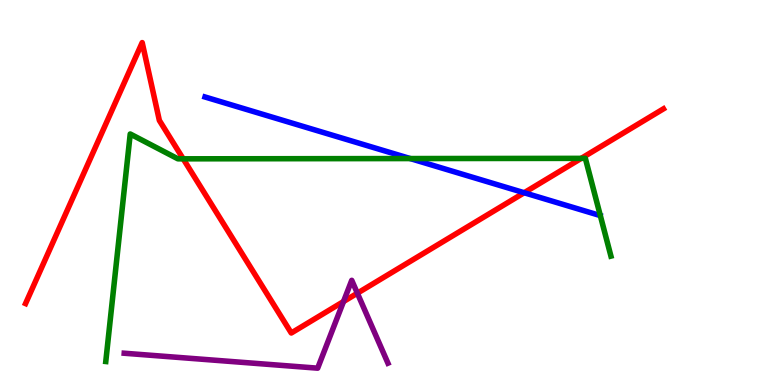[{'lines': ['blue', 'red'], 'intersections': [{'x': 6.76, 'y': 4.99}]}, {'lines': ['green', 'red'], 'intersections': [{'x': 2.36, 'y': 5.87}, {'x': 7.5, 'y': 5.89}]}, {'lines': ['purple', 'red'], 'intersections': [{'x': 4.43, 'y': 2.17}, {'x': 4.61, 'y': 2.38}]}, {'lines': ['blue', 'green'], 'intersections': [{'x': 5.29, 'y': 5.88}]}, {'lines': ['blue', 'purple'], 'intersections': []}, {'lines': ['green', 'purple'], 'intersections': []}]